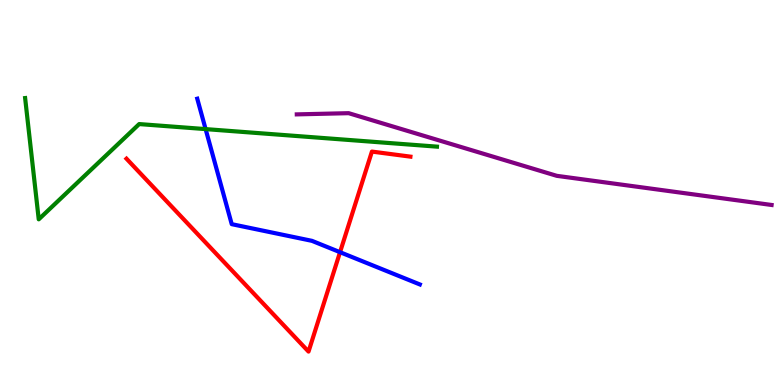[{'lines': ['blue', 'red'], 'intersections': [{'x': 4.39, 'y': 3.45}]}, {'lines': ['green', 'red'], 'intersections': []}, {'lines': ['purple', 'red'], 'intersections': []}, {'lines': ['blue', 'green'], 'intersections': [{'x': 2.65, 'y': 6.65}]}, {'lines': ['blue', 'purple'], 'intersections': []}, {'lines': ['green', 'purple'], 'intersections': []}]